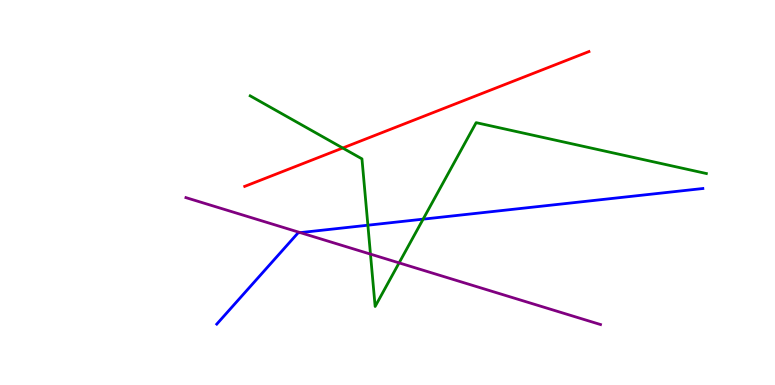[{'lines': ['blue', 'red'], 'intersections': []}, {'lines': ['green', 'red'], 'intersections': [{'x': 4.42, 'y': 6.16}]}, {'lines': ['purple', 'red'], 'intersections': []}, {'lines': ['blue', 'green'], 'intersections': [{'x': 4.75, 'y': 4.15}, {'x': 5.46, 'y': 4.31}]}, {'lines': ['blue', 'purple'], 'intersections': [{'x': 3.87, 'y': 3.96}]}, {'lines': ['green', 'purple'], 'intersections': [{'x': 4.78, 'y': 3.4}, {'x': 5.15, 'y': 3.17}]}]